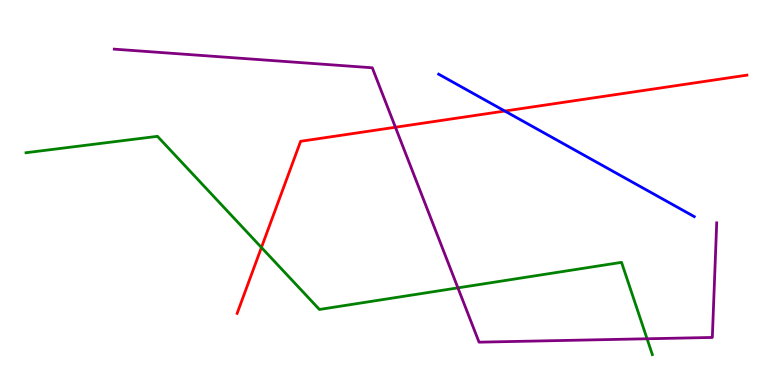[{'lines': ['blue', 'red'], 'intersections': [{'x': 6.51, 'y': 7.12}]}, {'lines': ['green', 'red'], 'intersections': [{'x': 3.37, 'y': 3.57}]}, {'lines': ['purple', 'red'], 'intersections': [{'x': 5.1, 'y': 6.69}]}, {'lines': ['blue', 'green'], 'intersections': []}, {'lines': ['blue', 'purple'], 'intersections': []}, {'lines': ['green', 'purple'], 'intersections': [{'x': 5.91, 'y': 2.52}, {'x': 8.35, 'y': 1.2}]}]